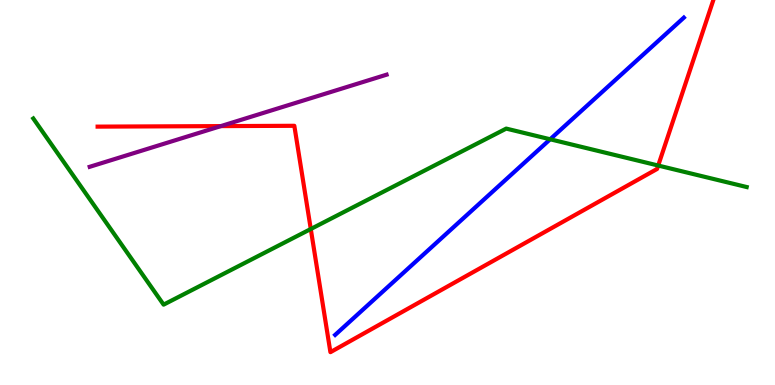[{'lines': ['blue', 'red'], 'intersections': []}, {'lines': ['green', 'red'], 'intersections': [{'x': 4.01, 'y': 4.05}, {'x': 8.49, 'y': 5.7}]}, {'lines': ['purple', 'red'], 'intersections': [{'x': 2.85, 'y': 6.72}]}, {'lines': ['blue', 'green'], 'intersections': [{'x': 7.1, 'y': 6.38}]}, {'lines': ['blue', 'purple'], 'intersections': []}, {'lines': ['green', 'purple'], 'intersections': []}]